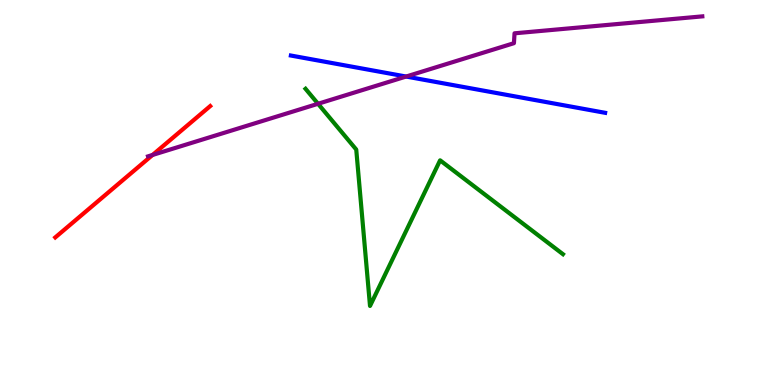[{'lines': ['blue', 'red'], 'intersections': []}, {'lines': ['green', 'red'], 'intersections': []}, {'lines': ['purple', 'red'], 'intersections': [{'x': 1.97, 'y': 5.98}]}, {'lines': ['blue', 'green'], 'intersections': []}, {'lines': ['blue', 'purple'], 'intersections': [{'x': 5.24, 'y': 8.01}]}, {'lines': ['green', 'purple'], 'intersections': [{'x': 4.1, 'y': 7.3}]}]